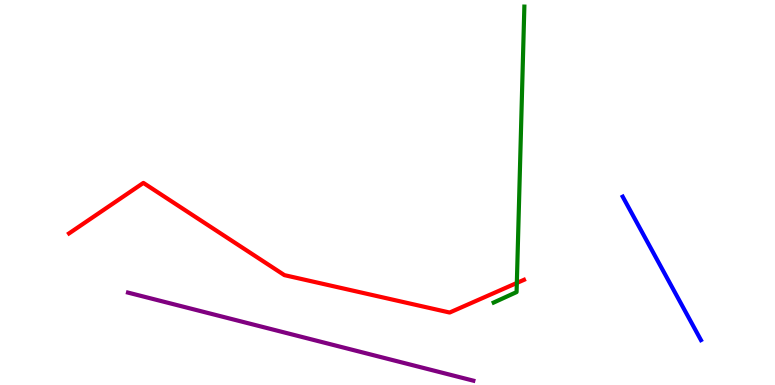[{'lines': ['blue', 'red'], 'intersections': []}, {'lines': ['green', 'red'], 'intersections': [{'x': 6.67, 'y': 2.65}]}, {'lines': ['purple', 'red'], 'intersections': []}, {'lines': ['blue', 'green'], 'intersections': []}, {'lines': ['blue', 'purple'], 'intersections': []}, {'lines': ['green', 'purple'], 'intersections': []}]